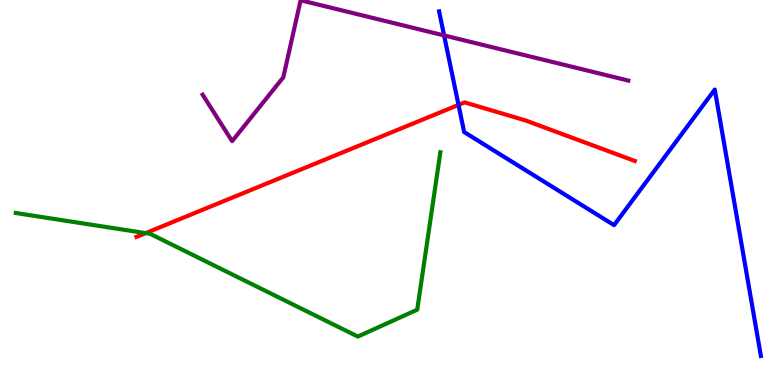[{'lines': ['blue', 'red'], 'intersections': [{'x': 5.92, 'y': 7.28}]}, {'lines': ['green', 'red'], 'intersections': [{'x': 1.88, 'y': 3.94}]}, {'lines': ['purple', 'red'], 'intersections': []}, {'lines': ['blue', 'green'], 'intersections': []}, {'lines': ['blue', 'purple'], 'intersections': [{'x': 5.73, 'y': 9.08}]}, {'lines': ['green', 'purple'], 'intersections': []}]